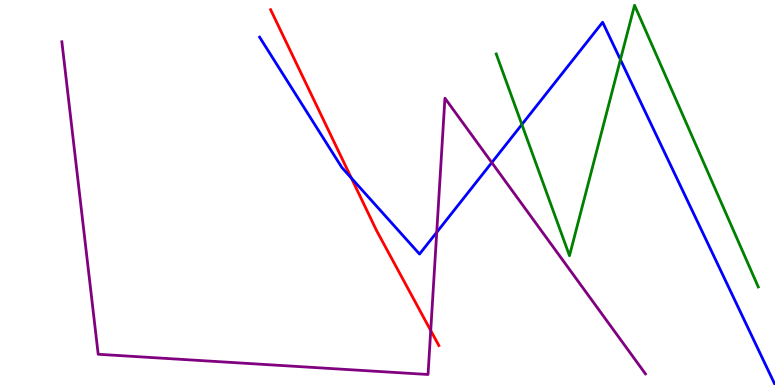[{'lines': ['blue', 'red'], 'intersections': [{'x': 4.53, 'y': 5.37}]}, {'lines': ['green', 'red'], 'intersections': []}, {'lines': ['purple', 'red'], 'intersections': [{'x': 5.56, 'y': 1.41}]}, {'lines': ['blue', 'green'], 'intersections': [{'x': 6.73, 'y': 6.77}, {'x': 8.01, 'y': 8.45}]}, {'lines': ['blue', 'purple'], 'intersections': [{'x': 5.64, 'y': 3.97}, {'x': 6.35, 'y': 5.78}]}, {'lines': ['green', 'purple'], 'intersections': []}]